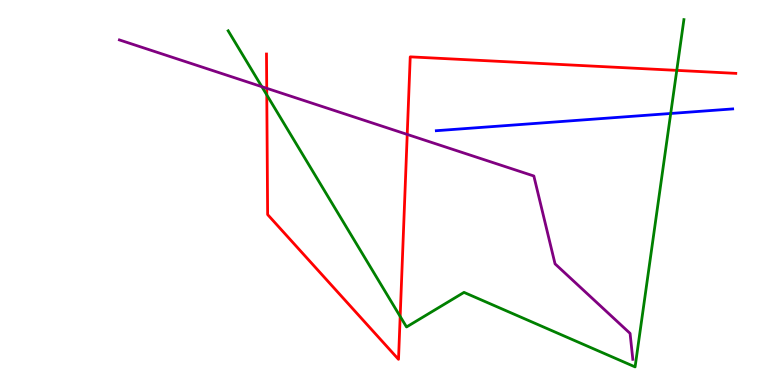[{'lines': ['blue', 'red'], 'intersections': []}, {'lines': ['green', 'red'], 'intersections': [{'x': 3.44, 'y': 7.53}, {'x': 5.16, 'y': 1.78}, {'x': 8.73, 'y': 8.17}]}, {'lines': ['purple', 'red'], 'intersections': [{'x': 3.44, 'y': 7.71}, {'x': 5.25, 'y': 6.51}]}, {'lines': ['blue', 'green'], 'intersections': [{'x': 8.65, 'y': 7.05}]}, {'lines': ['blue', 'purple'], 'intersections': []}, {'lines': ['green', 'purple'], 'intersections': [{'x': 3.38, 'y': 7.75}]}]